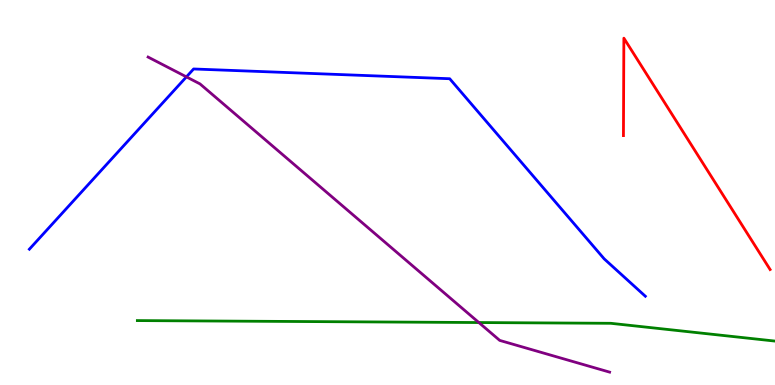[{'lines': ['blue', 'red'], 'intersections': []}, {'lines': ['green', 'red'], 'intersections': []}, {'lines': ['purple', 'red'], 'intersections': []}, {'lines': ['blue', 'green'], 'intersections': []}, {'lines': ['blue', 'purple'], 'intersections': [{'x': 2.41, 'y': 8.0}]}, {'lines': ['green', 'purple'], 'intersections': [{'x': 6.18, 'y': 1.62}]}]